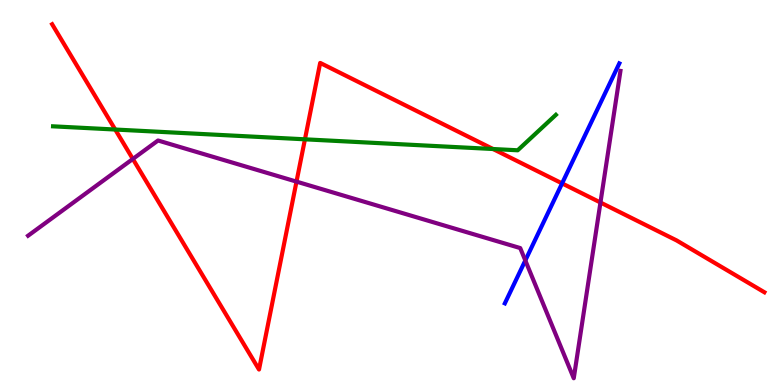[{'lines': ['blue', 'red'], 'intersections': [{'x': 7.25, 'y': 5.24}]}, {'lines': ['green', 'red'], 'intersections': [{'x': 1.49, 'y': 6.64}, {'x': 3.93, 'y': 6.38}, {'x': 6.36, 'y': 6.13}]}, {'lines': ['purple', 'red'], 'intersections': [{'x': 1.71, 'y': 5.87}, {'x': 3.83, 'y': 5.28}, {'x': 7.75, 'y': 4.74}]}, {'lines': ['blue', 'green'], 'intersections': []}, {'lines': ['blue', 'purple'], 'intersections': [{'x': 6.78, 'y': 3.24}]}, {'lines': ['green', 'purple'], 'intersections': []}]